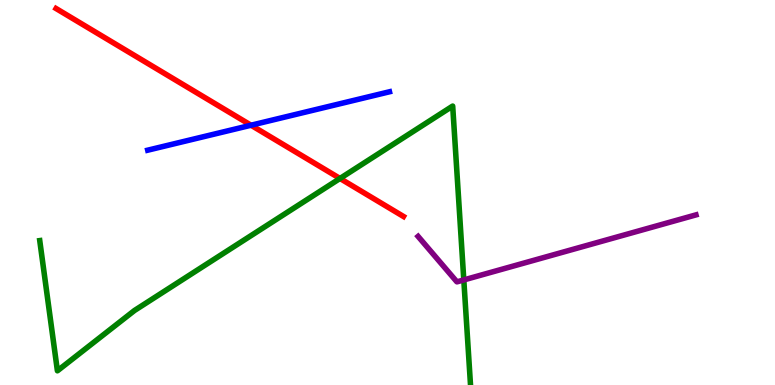[{'lines': ['blue', 'red'], 'intersections': [{'x': 3.24, 'y': 6.75}]}, {'lines': ['green', 'red'], 'intersections': [{'x': 4.39, 'y': 5.36}]}, {'lines': ['purple', 'red'], 'intersections': []}, {'lines': ['blue', 'green'], 'intersections': []}, {'lines': ['blue', 'purple'], 'intersections': []}, {'lines': ['green', 'purple'], 'intersections': [{'x': 5.98, 'y': 2.73}]}]